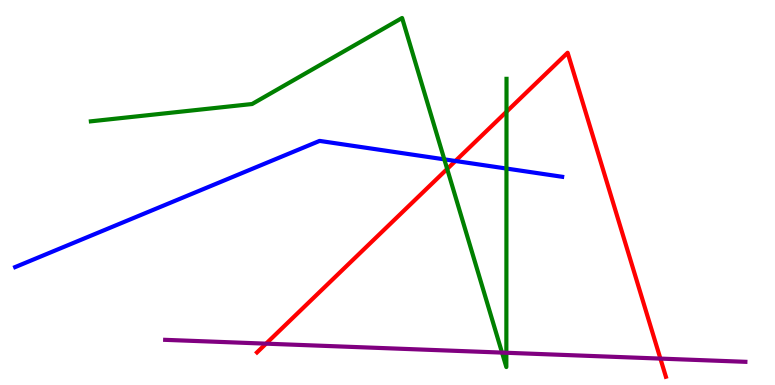[{'lines': ['blue', 'red'], 'intersections': [{'x': 5.88, 'y': 5.82}]}, {'lines': ['green', 'red'], 'intersections': [{'x': 5.77, 'y': 5.61}, {'x': 6.54, 'y': 7.1}]}, {'lines': ['purple', 'red'], 'intersections': [{'x': 3.43, 'y': 1.07}, {'x': 8.52, 'y': 0.686}]}, {'lines': ['blue', 'green'], 'intersections': [{'x': 5.73, 'y': 5.86}, {'x': 6.54, 'y': 5.62}]}, {'lines': ['blue', 'purple'], 'intersections': []}, {'lines': ['green', 'purple'], 'intersections': [{'x': 6.48, 'y': 0.842}, {'x': 6.53, 'y': 0.837}]}]